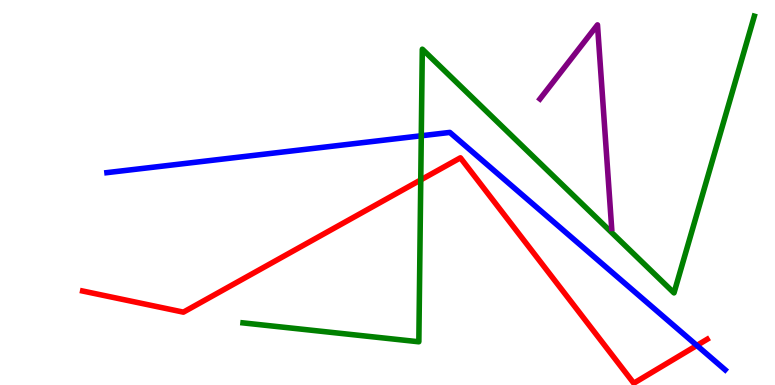[{'lines': ['blue', 'red'], 'intersections': [{'x': 8.99, 'y': 1.03}]}, {'lines': ['green', 'red'], 'intersections': [{'x': 5.43, 'y': 5.33}]}, {'lines': ['purple', 'red'], 'intersections': []}, {'lines': ['blue', 'green'], 'intersections': [{'x': 5.44, 'y': 6.47}]}, {'lines': ['blue', 'purple'], 'intersections': []}, {'lines': ['green', 'purple'], 'intersections': []}]